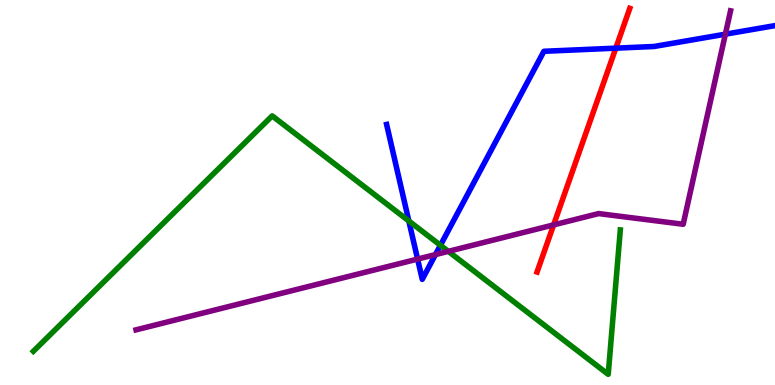[{'lines': ['blue', 'red'], 'intersections': [{'x': 7.95, 'y': 8.75}]}, {'lines': ['green', 'red'], 'intersections': []}, {'lines': ['purple', 'red'], 'intersections': [{'x': 7.14, 'y': 4.16}]}, {'lines': ['blue', 'green'], 'intersections': [{'x': 5.28, 'y': 4.26}, {'x': 5.68, 'y': 3.63}]}, {'lines': ['blue', 'purple'], 'intersections': [{'x': 5.39, 'y': 3.27}, {'x': 5.62, 'y': 3.39}, {'x': 9.36, 'y': 9.11}]}, {'lines': ['green', 'purple'], 'intersections': [{'x': 5.78, 'y': 3.47}]}]